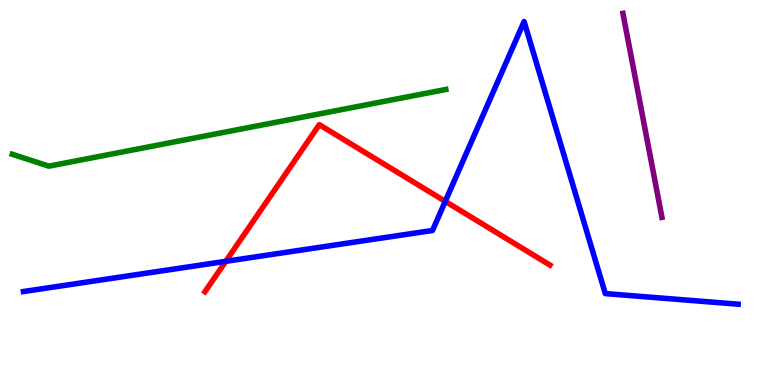[{'lines': ['blue', 'red'], 'intersections': [{'x': 2.91, 'y': 3.21}, {'x': 5.75, 'y': 4.77}]}, {'lines': ['green', 'red'], 'intersections': []}, {'lines': ['purple', 'red'], 'intersections': []}, {'lines': ['blue', 'green'], 'intersections': []}, {'lines': ['blue', 'purple'], 'intersections': []}, {'lines': ['green', 'purple'], 'intersections': []}]